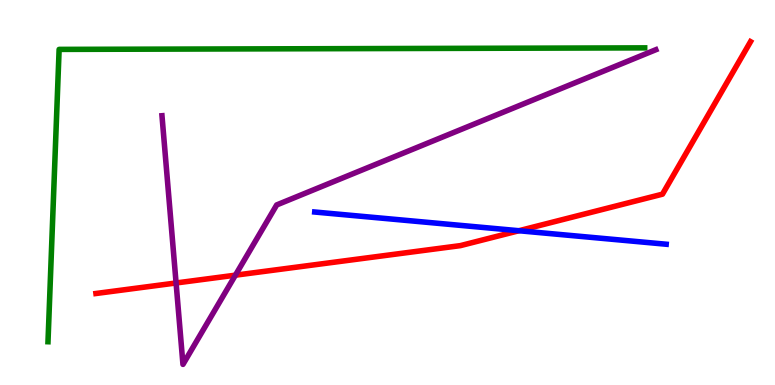[{'lines': ['blue', 'red'], 'intersections': [{'x': 6.7, 'y': 4.01}]}, {'lines': ['green', 'red'], 'intersections': []}, {'lines': ['purple', 'red'], 'intersections': [{'x': 2.27, 'y': 2.65}, {'x': 3.04, 'y': 2.85}]}, {'lines': ['blue', 'green'], 'intersections': []}, {'lines': ['blue', 'purple'], 'intersections': []}, {'lines': ['green', 'purple'], 'intersections': []}]